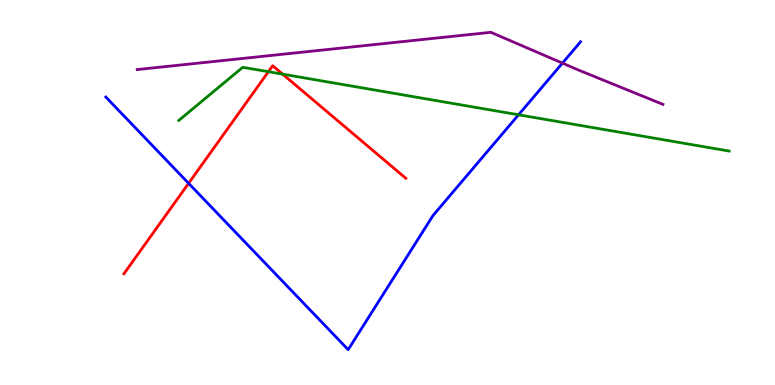[{'lines': ['blue', 'red'], 'intersections': [{'x': 2.43, 'y': 5.24}]}, {'lines': ['green', 'red'], 'intersections': [{'x': 3.46, 'y': 8.14}, {'x': 3.65, 'y': 8.07}]}, {'lines': ['purple', 'red'], 'intersections': []}, {'lines': ['blue', 'green'], 'intersections': [{'x': 6.69, 'y': 7.02}]}, {'lines': ['blue', 'purple'], 'intersections': [{'x': 7.26, 'y': 8.36}]}, {'lines': ['green', 'purple'], 'intersections': []}]